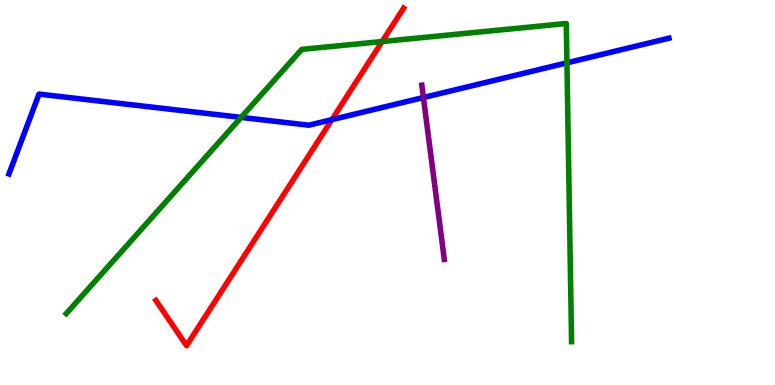[{'lines': ['blue', 'red'], 'intersections': [{'x': 4.28, 'y': 6.89}]}, {'lines': ['green', 'red'], 'intersections': [{'x': 4.93, 'y': 8.92}]}, {'lines': ['purple', 'red'], 'intersections': []}, {'lines': ['blue', 'green'], 'intersections': [{'x': 3.11, 'y': 6.95}, {'x': 7.32, 'y': 8.37}]}, {'lines': ['blue', 'purple'], 'intersections': [{'x': 5.46, 'y': 7.47}]}, {'lines': ['green', 'purple'], 'intersections': []}]